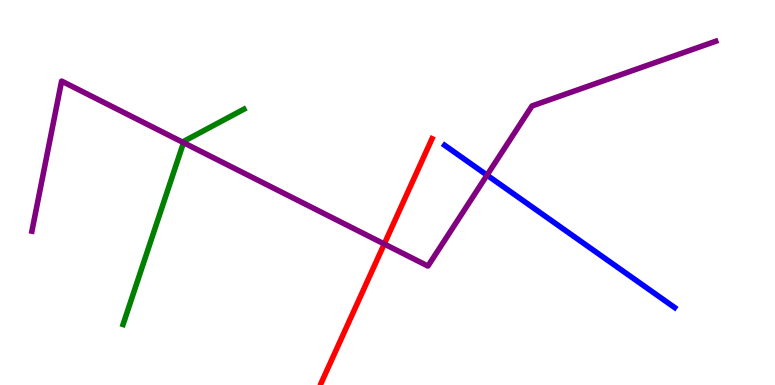[{'lines': ['blue', 'red'], 'intersections': []}, {'lines': ['green', 'red'], 'intersections': []}, {'lines': ['purple', 'red'], 'intersections': [{'x': 4.96, 'y': 3.66}]}, {'lines': ['blue', 'green'], 'intersections': []}, {'lines': ['blue', 'purple'], 'intersections': [{'x': 6.28, 'y': 5.45}]}, {'lines': ['green', 'purple'], 'intersections': [{'x': 2.37, 'y': 6.29}]}]